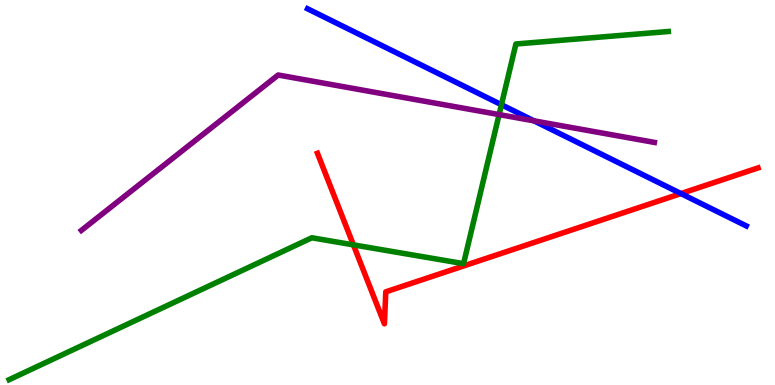[{'lines': ['blue', 'red'], 'intersections': [{'x': 8.79, 'y': 4.97}]}, {'lines': ['green', 'red'], 'intersections': [{'x': 4.56, 'y': 3.64}]}, {'lines': ['purple', 'red'], 'intersections': []}, {'lines': ['blue', 'green'], 'intersections': [{'x': 6.47, 'y': 7.28}]}, {'lines': ['blue', 'purple'], 'intersections': [{'x': 6.89, 'y': 6.86}]}, {'lines': ['green', 'purple'], 'intersections': [{'x': 6.44, 'y': 7.02}]}]